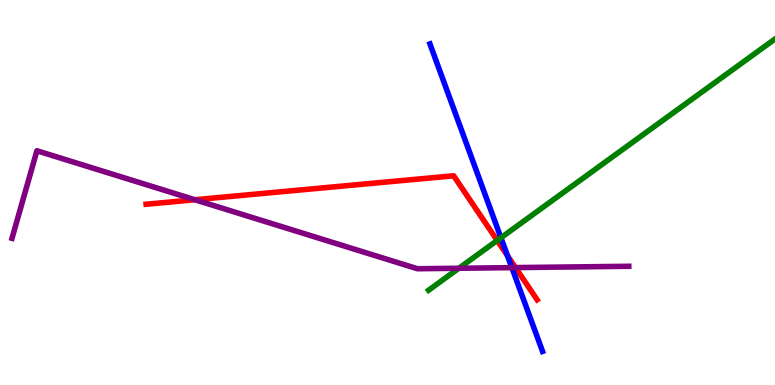[{'lines': ['blue', 'red'], 'intersections': [{'x': 6.55, 'y': 3.36}]}, {'lines': ['green', 'red'], 'intersections': [{'x': 6.42, 'y': 3.75}]}, {'lines': ['purple', 'red'], 'intersections': [{'x': 2.51, 'y': 4.81}, {'x': 6.65, 'y': 3.05}]}, {'lines': ['blue', 'green'], 'intersections': [{'x': 6.46, 'y': 3.82}]}, {'lines': ['blue', 'purple'], 'intersections': [{'x': 6.6, 'y': 3.05}]}, {'lines': ['green', 'purple'], 'intersections': [{'x': 5.92, 'y': 3.03}]}]